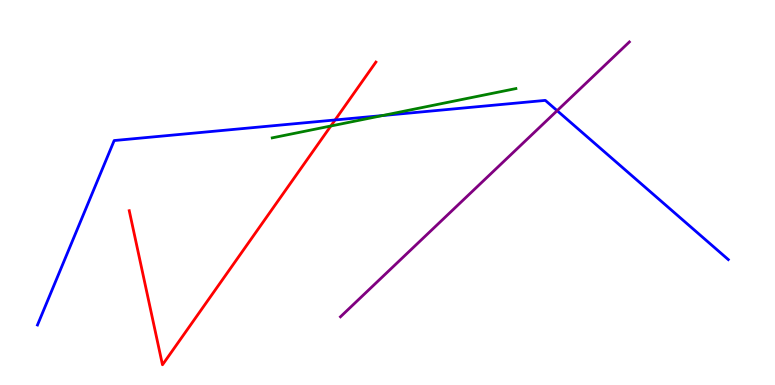[{'lines': ['blue', 'red'], 'intersections': [{'x': 4.32, 'y': 6.88}]}, {'lines': ['green', 'red'], 'intersections': [{'x': 4.27, 'y': 6.73}]}, {'lines': ['purple', 'red'], 'intersections': []}, {'lines': ['blue', 'green'], 'intersections': [{'x': 4.94, 'y': 7.0}]}, {'lines': ['blue', 'purple'], 'intersections': [{'x': 7.19, 'y': 7.13}]}, {'lines': ['green', 'purple'], 'intersections': []}]